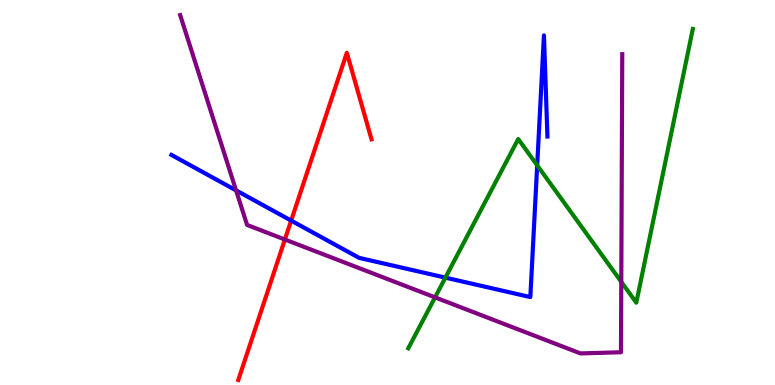[{'lines': ['blue', 'red'], 'intersections': [{'x': 3.76, 'y': 4.27}]}, {'lines': ['green', 'red'], 'intersections': []}, {'lines': ['purple', 'red'], 'intersections': [{'x': 3.68, 'y': 3.78}]}, {'lines': ['blue', 'green'], 'intersections': [{'x': 5.75, 'y': 2.79}, {'x': 6.93, 'y': 5.71}]}, {'lines': ['blue', 'purple'], 'intersections': [{'x': 3.05, 'y': 5.06}]}, {'lines': ['green', 'purple'], 'intersections': [{'x': 5.61, 'y': 2.28}, {'x': 8.02, 'y': 2.68}]}]